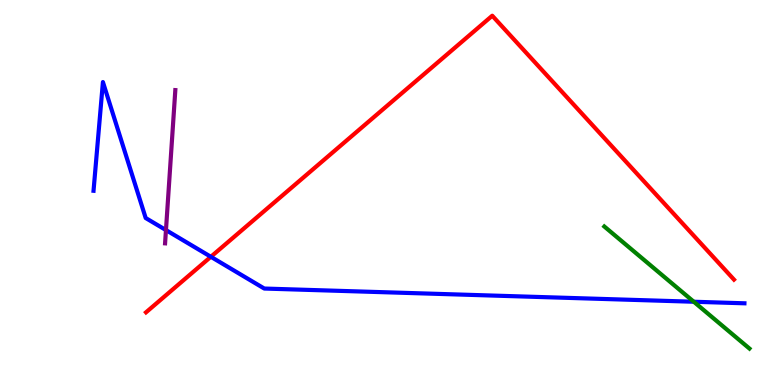[{'lines': ['blue', 'red'], 'intersections': [{'x': 2.72, 'y': 3.33}]}, {'lines': ['green', 'red'], 'intersections': []}, {'lines': ['purple', 'red'], 'intersections': []}, {'lines': ['blue', 'green'], 'intersections': [{'x': 8.95, 'y': 2.16}]}, {'lines': ['blue', 'purple'], 'intersections': [{'x': 2.14, 'y': 4.02}]}, {'lines': ['green', 'purple'], 'intersections': []}]